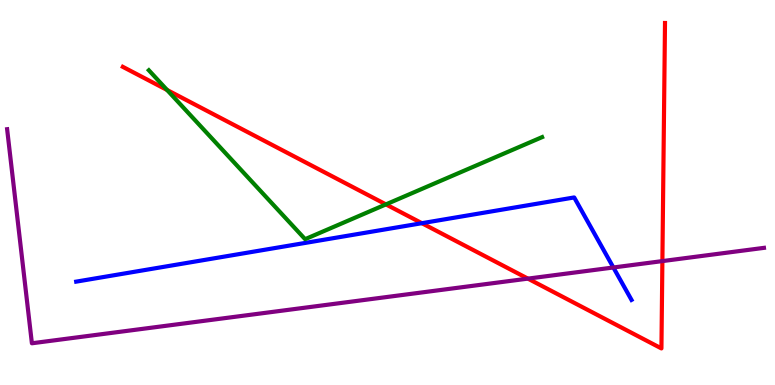[{'lines': ['blue', 'red'], 'intersections': [{'x': 5.44, 'y': 4.2}]}, {'lines': ['green', 'red'], 'intersections': [{'x': 2.16, 'y': 7.66}, {'x': 4.98, 'y': 4.69}]}, {'lines': ['purple', 'red'], 'intersections': [{'x': 6.81, 'y': 2.76}, {'x': 8.55, 'y': 3.22}]}, {'lines': ['blue', 'green'], 'intersections': []}, {'lines': ['blue', 'purple'], 'intersections': [{'x': 7.91, 'y': 3.05}]}, {'lines': ['green', 'purple'], 'intersections': []}]